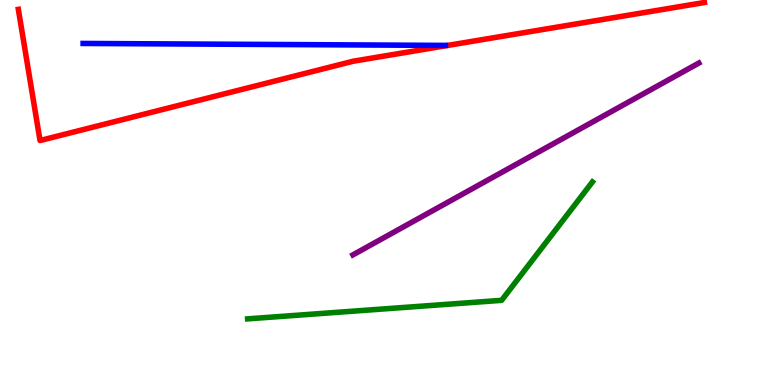[{'lines': ['blue', 'red'], 'intersections': []}, {'lines': ['green', 'red'], 'intersections': []}, {'lines': ['purple', 'red'], 'intersections': []}, {'lines': ['blue', 'green'], 'intersections': []}, {'lines': ['blue', 'purple'], 'intersections': []}, {'lines': ['green', 'purple'], 'intersections': []}]